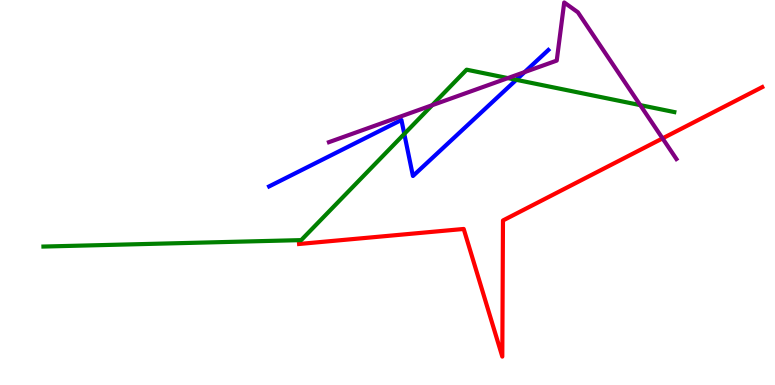[{'lines': ['blue', 'red'], 'intersections': []}, {'lines': ['green', 'red'], 'intersections': []}, {'lines': ['purple', 'red'], 'intersections': [{'x': 8.55, 'y': 6.41}]}, {'lines': ['blue', 'green'], 'intersections': [{'x': 5.22, 'y': 6.52}, {'x': 6.66, 'y': 7.93}]}, {'lines': ['blue', 'purple'], 'intersections': [{'x': 6.77, 'y': 8.13}]}, {'lines': ['green', 'purple'], 'intersections': [{'x': 5.58, 'y': 7.27}, {'x': 6.55, 'y': 7.97}, {'x': 8.26, 'y': 7.27}]}]